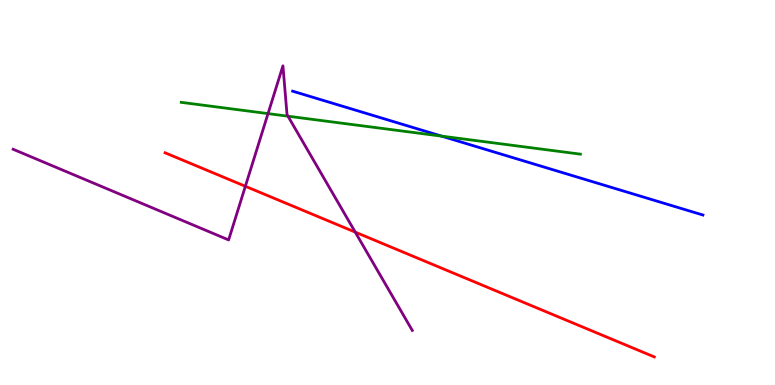[{'lines': ['blue', 'red'], 'intersections': []}, {'lines': ['green', 'red'], 'intersections': []}, {'lines': ['purple', 'red'], 'intersections': [{'x': 3.17, 'y': 5.16}, {'x': 4.58, 'y': 3.97}]}, {'lines': ['blue', 'green'], 'intersections': [{'x': 5.7, 'y': 6.46}]}, {'lines': ['blue', 'purple'], 'intersections': []}, {'lines': ['green', 'purple'], 'intersections': [{'x': 3.46, 'y': 7.05}, {'x': 3.72, 'y': 6.98}]}]